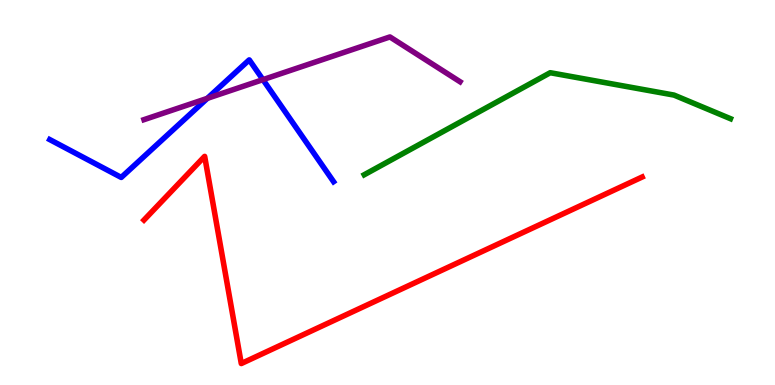[{'lines': ['blue', 'red'], 'intersections': []}, {'lines': ['green', 'red'], 'intersections': []}, {'lines': ['purple', 'red'], 'intersections': []}, {'lines': ['blue', 'green'], 'intersections': []}, {'lines': ['blue', 'purple'], 'intersections': [{'x': 2.68, 'y': 7.45}, {'x': 3.39, 'y': 7.93}]}, {'lines': ['green', 'purple'], 'intersections': []}]